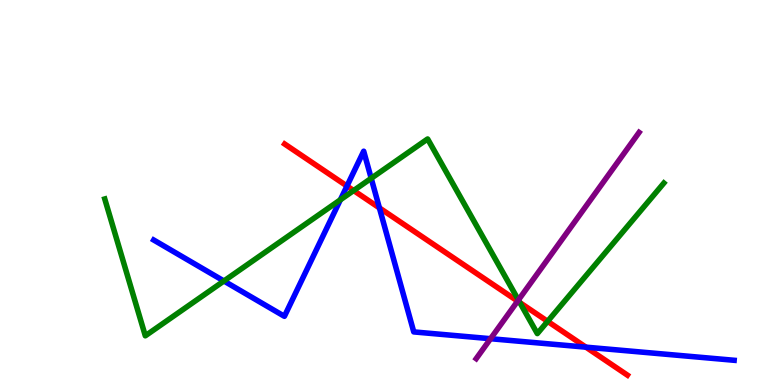[{'lines': ['blue', 'red'], 'intersections': [{'x': 4.48, 'y': 5.17}, {'x': 4.9, 'y': 4.6}, {'x': 7.56, 'y': 0.983}]}, {'lines': ['green', 'red'], 'intersections': [{'x': 4.56, 'y': 5.05}, {'x': 6.71, 'y': 2.14}, {'x': 7.07, 'y': 1.65}]}, {'lines': ['purple', 'red'], 'intersections': [{'x': 6.68, 'y': 2.18}]}, {'lines': ['blue', 'green'], 'intersections': [{'x': 2.89, 'y': 2.7}, {'x': 4.39, 'y': 4.81}, {'x': 4.79, 'y': 5.37}]}, {'lines': ['blue', 'purple'], 'intersections': [{'x': 6.33, 'y': 1.2}]}, {'lines': ['green', 'purple'], 'intersections': [{'x': 6.69, 'y': 2.21}]}]